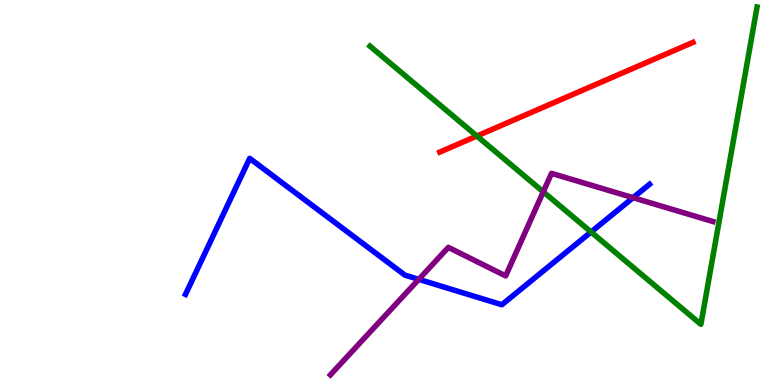[{'lines': ['blue', 'red'], 'intersections': []}, {'lines': ['green', 'red'], 'intersections': [{'x': 6.15, 'y': 6.47}]}, {'lines': ['purple', 'red'], 'intersections': []}, {'lines': ['blue', 'green'], 'intersections': [{'x': 7.63, 'y': 3.97}]}, {'lines': ['blue', 'purple'], 'intersections': [{'x': 5.4, 'y': 2.74}, {'x': 8.17, 'y': 4.87}]}, {'lines': ['green', 'purple'], 'intersections': [{'x': 7.01, 'y': 5.02}]}]